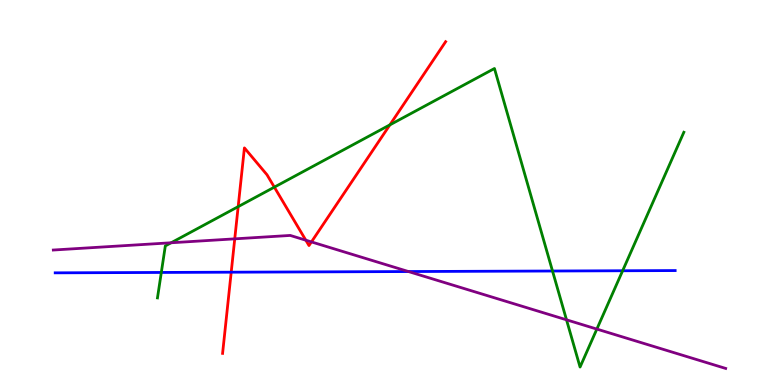[{'lines': ['blue', 'red'], 'intersections': [{'x': 2.98, 'y': 2.93}]}, {'lines': ['green', 'red'], 'intersections': [{'x': 3.07, 'y': 4.63}, {'x': 3.54, 'y': 5.14}, {'x': 5.03, 'y': 6.76}]}, {'lines': ['purple', 'red'], 'intersections': [{'x': 3.03, 'y': 3.8}, {'x': 3.95, 'y': 3.76}, {'x': 4.02, 'y': 3.72}]}, {'lines': ['blue', 'green'], 'intersections': [{'x': 2.08, 'y': 2.92}, {'x': 7.13, 'y': 2.96}, {'x': 8.03, 'y': 2.97}]}, {'lines': ['blue', 'purple'], 'intersections': [{'x': 5.27, 'y': 2.95}]}, {'lines': ['green', 'purple'], 'intersections': [{'x': 2.21, 'y': 3.69}, {'x': 7.31, 'y': 1.69}, {'x': 7.7, 'y': 1.45}]}]